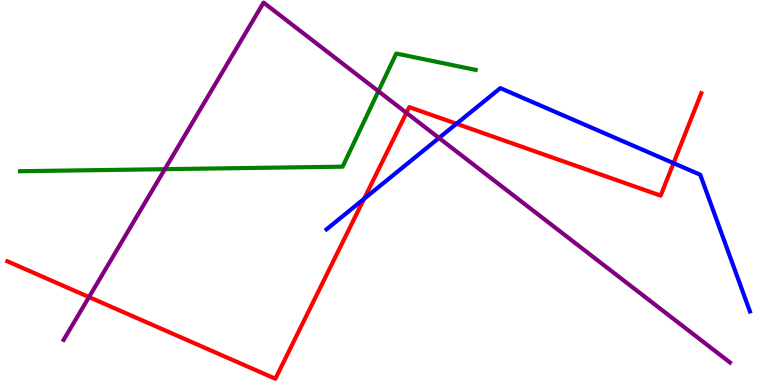[{'lines': ['blue', 'red'], 'intersections': [{'x': 4.7, 'y': 4.83}, {'x': 5.89, 'y': 6.79}, {'x': 8.69, 'y': 5.76}]}, {'lines': ['green', 'red'], 'intersections': []}, {'lines': ['purple', 'red'], 'intersections': [{'x': 1.15, 'y': 2.28}, {'x': 5.24, 'y': 7.07}]}, {'lines': ['blue', 'green'], 'intersections': []}, {'lines': ['blue', 'purple'], 'intersections': [{'x': 5.66, 'y': 6.42}]}, {'lines': ['green', 'purple'], 'intersections': [{'x': 2.13, 'y': 5.61}, {'x': 4.88, 'y': 7.63}]}]